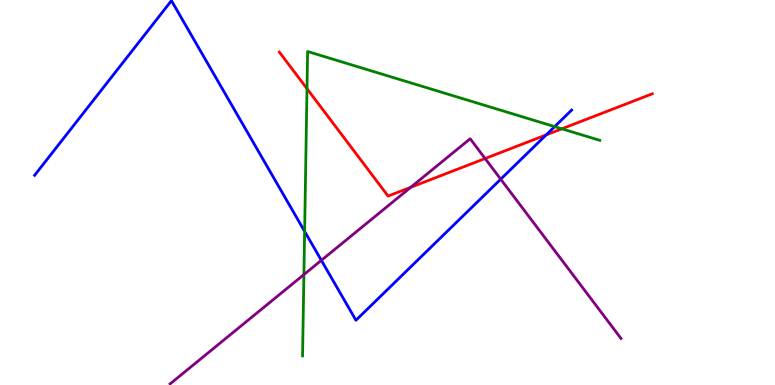[{'lines': ['blue', 'red'], 'intersections': [{'x': 7.05, 'y': 6.5}]}, {'lines': ['green', 'red'], 'intersections': [{'x': 3.96, 'y': 7.7}, {'x': 7.25, 'y': 6.65}]}, {'lines': ['purple', 'red'], 'intersections': [{'x': 5.3, 'y': 5.14}, {'x': 6.26, 'y': 5.88}]}, {'lines': ['blue', 'green'], 'intersections': [{'x': 3.93, 'y': 3.99}, {'x': 7.16, 'y': 6.71}]}, {'lines': ['blue', 'purple'], 'intersections': [{'x': 4.15, 'y': 3.24}, {'x': 6.46, 'y': 5.35}]}, {'lines': ['green', 'purple'], 'intersections': [{'x': 3.92, 'y': 2.87}]}]